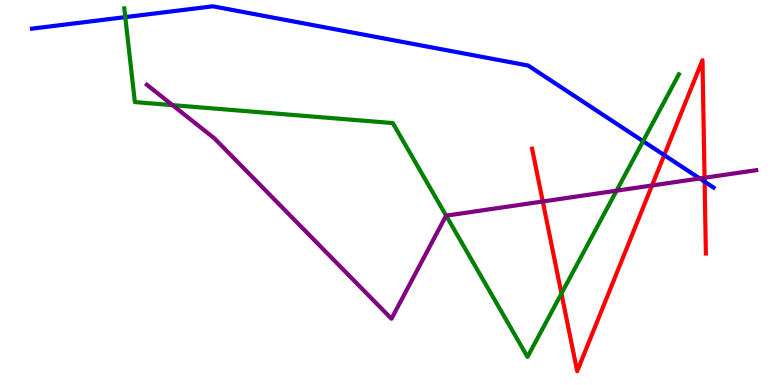[{'lines': ['blue', 'red'], 'intersections': [{'x': 8.57, 'y': 5.97}, {'x': 9.09, 'y': 5.28}]}, {'lines': ['green', 'red'], 'intersections': [{'x': 7.24, 'y': 2.38}]}, {'lines': ['purple', 'red'], 'intersections': [{'x': 7.0, 'y': 4.77}, {'x': 8.41, 'y': 5.18}, {'x': 9.09, 'y': 5.38}]}, {'lines': ['blue', 'green'], 'intersections': [{'x': 1.62, 'y': 9.56}, {'x': 8.3, 'y': 6.33}]}, {'lines': ['blue', 'purple'], 'intersections': [{'x': 9.03, 'y': 5.36}]}, {'lines': ['green', 'purple'], 'intersections': [{'x': 2.23, 'y': 7.27}, {'x': 5.76, 'y': 4.4}, {'x': 7.96, 'y': 5.05}]}]